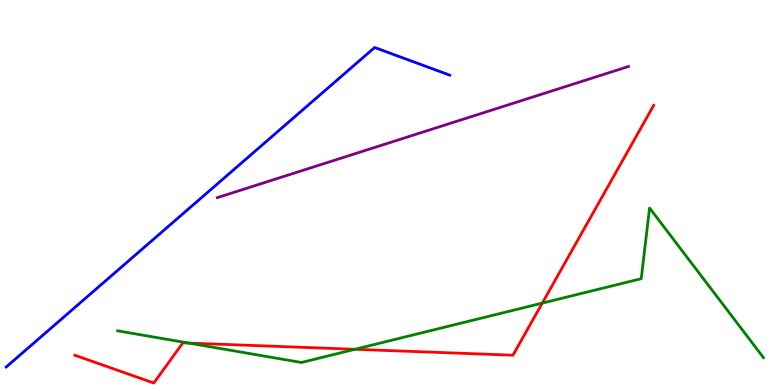[{'lines': ['blue', 'red'], 'intersections': []}, {'lines': ['green', 'red'], 'intersections': [{'x': 2.44, 'y': 1.09}, {'x': 4.58, 'y': 0.927}, {'x': 7.0, 'y': 2.13}]}, {'lines': ['purple', 'red'], 'intersections': []}, {'lines': ['blue', 'green'], 'intersections': []}, {'lines': ['blue', 'purple'], 'intersections': []}, {'lines': ['green', 'purple'], 'intersections': []}]